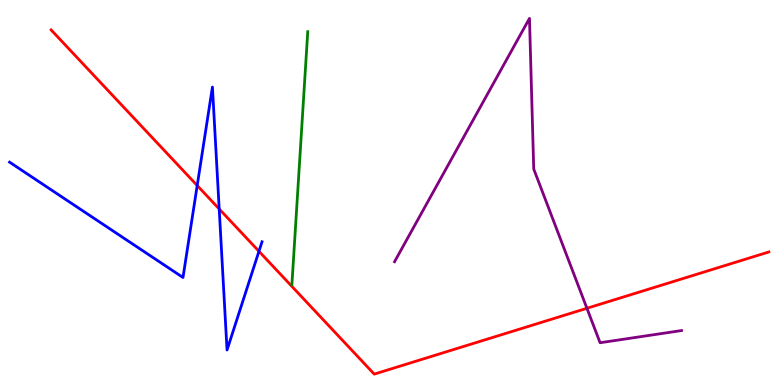[{'lines': ['blue', 'red'], 'intersections': [{'x': 2.54, 'y': 5.18}, {'x': 2.83, 'y': 4.57}, {'x': 3.34, 'y': 3.47}]}, {'lines': ['green', 'red'], 'intersections': []}, {'lines': ['purple', 'red'], 'intersections': [{'x': 7.57, 'y': 1.99}]}, {'lines': ['blue', 'green'], 'intersections': []}, {'lines': ['blue', 'purple'], 'intersections': []}, {'lines': ['green', 'purple'], 'intersections': []}]